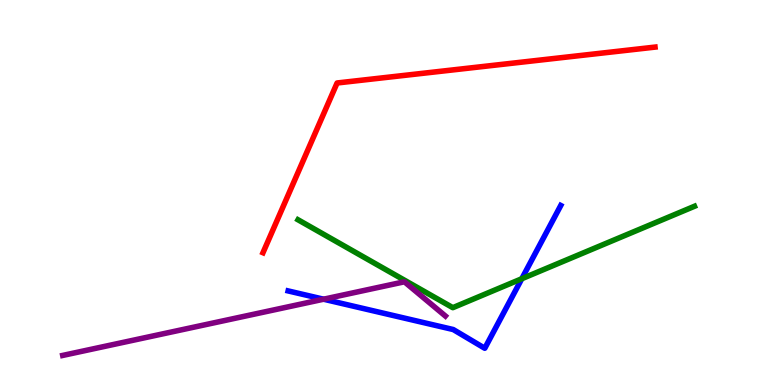[{'lines': ['blue', 'red'], 'intersections': []}, {'lines': ['green', 'red'], 'intersections': []}, {'lines': ['purple', 'red'], 'intersections': []}, {'lines': ['blue', 'green'], 'intersections': [{'x': 6.73, 'y': 2.76}]}, {'lines': ['blue', 'purple'], 'intersections': [{'x': 4.18, 'y': 2.23}]}, {'lines': ['green', 'purple'], 'intersections': []}]